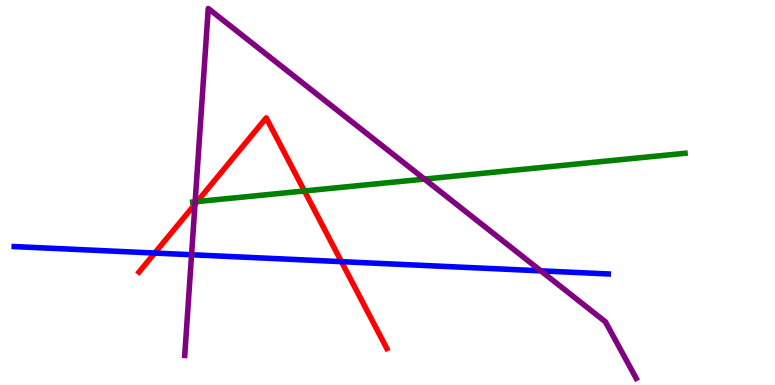[{'lines': ['blue', 'red'], 'intersections': [{'x': 2.0, 'y': 3.43}, {'x': 4.41, 'y': 3.2}]}, {'lines': ['green', 'red'], 'intersections': [{'x': 2.54, 'y': 4.76}, {'x': 3.93, 'y': 5.04}]}, {'lines': ['purple', 'red'], 'intersections': [{'x': 2.52, 'y': 4.69}]}, {'lines': ['blue', 'green'], 'intersections': []}, {'lines': ['blue', 'purple'], 'intersections': [{'x': 2.47, 'y': 3.38}, {'x': 6.98, 'y': 2.97}]}, {'lines': ['green', 'purple'], 'intersections': [{'x': 2.52, 'y': 4.76}, {'x': 5.48, 'y': 5.35}]}]